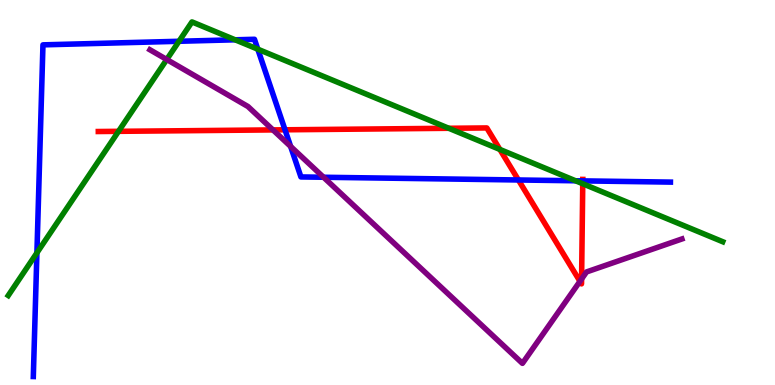[{'lines': ['blue', 'red'], 'intersections': [{'x': 3.68, 'y': 6.63}, {'x': 6.69, 'y': 5.33}, {'x': 7.52, 'y': 5.3}]}, {'lines': ['green', 'red'], 'intersections': [{'x': 1.53, 'y': 6.59}, {'x': 5.79, 'y': 6.67}, {'x': 6.45, 'y': 6.12}, {'x': 7.52, 'y': 5.23}]}, {'lines': ['purple', 'red'], 'intersections': [{'x': 3.52, 'y': 6.63}, {'x': 7.48, 'y': 2.69}, {'x': 7.5, 'y': 2.75}]}, {'lines': ['blue', 'green'], 'intersections': [{'x': 0.476, 'y': 3.43}, {'x': 2.31, 'y': 8.93}, {'x': 3.03, 'y': 8.97}, {'x': 3.33, 'y': 8.72}, {'x': 7.43, 'y': 5.3}]}, {'lines': ['blue', 'purple'], 'intersections': [{'x': 3.75, 'y': 6.2}, {'x': 4.17, 'y': 5.4}]}, {'lines': ['green', 'purple'], 'intersections': [{'x': 2.15, 'y': 8.45}]}]